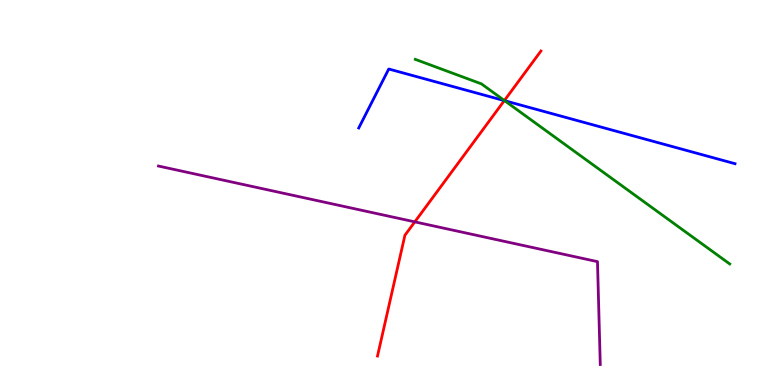[{'lines': ['blue', 'red'], 'intersections': [{'x': 6.51, 'y': 7.39}]}, {'lines': ['green', 'red'], 'intersections': [{'x': 6.51, 'y': 7.39}]}, {'lines': ['purple', 'red'], 'intersections': [{'x': 5.35, 'y': 4.24}]}, {'lines': ['blue', 'green'], 'intersections': [{'x': 6.51, 'y': 7.38}]}, {'lines': ['blue', 'purple'], 'intersections': []}, {'lines': ['green', 'purple'], 'intersections': []}]